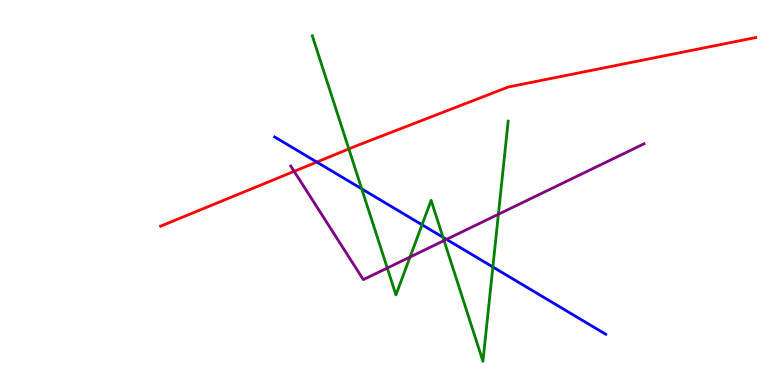[{'lines': ['blue', 'red'], 'intersections': [{'x': 4.09, 'y': 5.79}]}, {'lines': ['green', 'red'], 'intersections': [{'x': 4.5, 'y': 6.13}]}, {'lines': ['purple', 'red'], 'intersections': [{'x': 3.8, 'y': 5.55}]}, {'lines': ['blue', 'green'], 'intersections': [{'x': 4.67, 'y': 5.1}, {'x': 5.45, 'y': 4.16}, {'x': 5.72, 'y': 3.84}, {'x': 6.36, 'y': 3.07}]}, {'lines': ['blue', 'purple'], 'intersections': [{'x': 5.76, 'y': 3.78}]}, {'lines': ['green', 'purple'], 'intersections': [{'x': 5.0, 'y': 3.04}, {'x': 5.29, 'y': 3.32}, {'x': 5.73, 'y': 3.75}, {'x': 6.43, 'y': 4.43}]}]